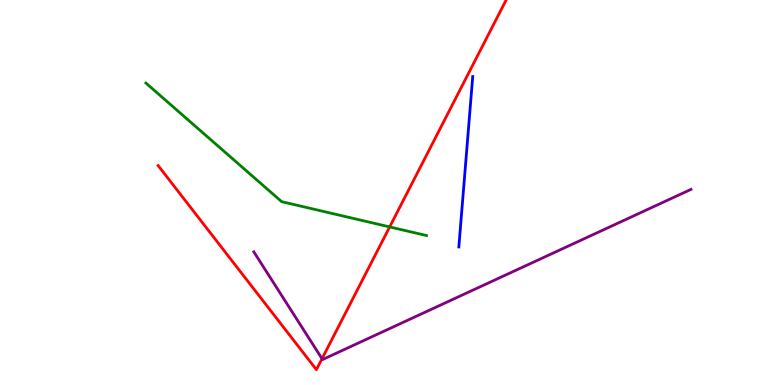[{'lines': ['blue', 'red'], 'intersections': []}, {'lines': ['green', 'red'], 'intersections': [{'x': 5.03, 'y': 4.11}]}, {'lines': ['purple', 'red'], 'intersections': [{'x': 4.16, 'y': 0.682}]}, {'lines': ['blue', 'green'], 'intersections': []}, {'lines': ['blue', 'purple'], 'intersections': []}, {'lines': ['green', 'purple'], 'intersections': []}]